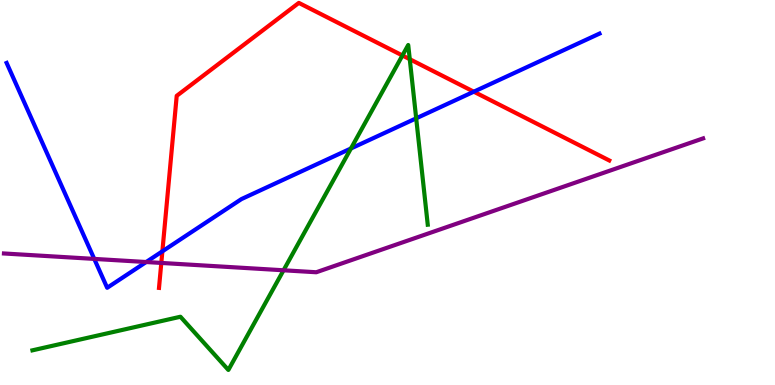[{'lines': ['blue', 'red'], 'intersections': [{'x': 2.1, 'y': 3.47}, {'x': 6.11, 'y': 7.62}]}, {'lines': ['green', 'red'], 'intersections': [{'x': 5.19, 'y': 8.56}, {'x': 5.29, 'y': 8.46}]}, {'lines': ['purple', 'red'], 'intersections': [{'x': 2.08, 'y': 3.17}]}, {'lines': ['blue', 'green'], 'intersections': [{'x': 4.53, 'y': 6.14}, {'x': 5.37, 'y': 6.93}]}, {'lines': ['blue', 'purple'], 'intersections': [{'x': 1.22, 'y': 3.28}, {'x': 1.89, 'y': 3.19}]}, {'lines': ['green', 'purple'], 'intersections': [{'x': 3.66, 'y': 2.98}]}]